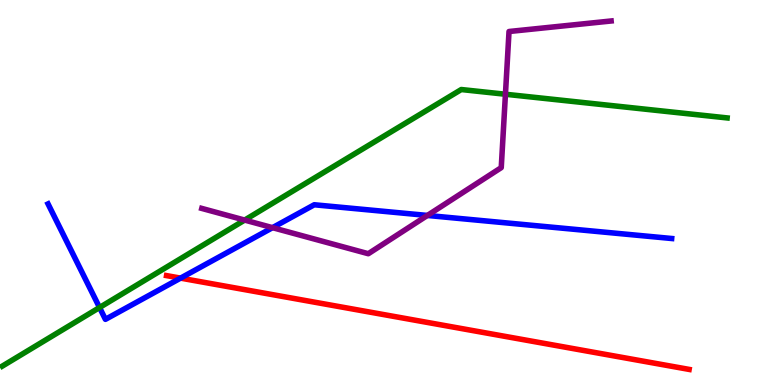[{'lines': ['blue', 'red'], 'intersections': [{'x': 2.33, 'y': 2.78}]}, {'lines': ['green', 'red'], 'intersections': []}, {'lines': ['purple', 'red'], 'intersections': []}, {'lines': ['blue', 'green'], 'intersections': [{'x': 1.28, 'y': 2.01}]}, {'lines': ['blue', 'purple'], 'intersections': [{'x': 3.52, 'y': 4.09}, {'x': 5.51, 'y': 4.4}]}, {'lines': ['green', 'purple'], 'intersections': [{'x': 3.16, 'y': 4.28}, {'x': 6.52, 'y': 7.55}]}]